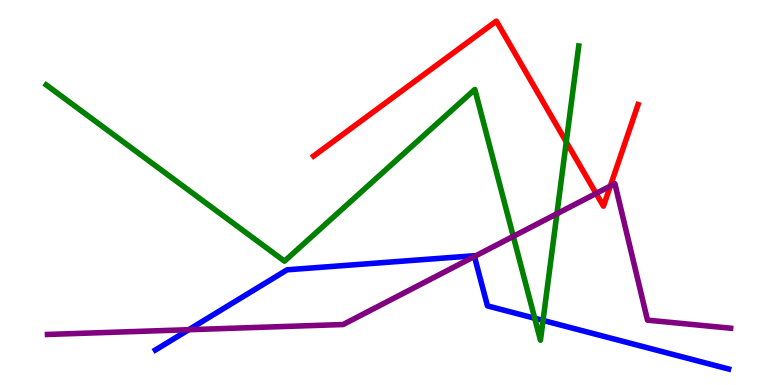[{'lines': ['blue', 'red'], 'intersections': []}, {'lines': ['green', 'red'], 'intersections': [{'x': 7.31, 'y': 6.31}]}, {'lines': ['purple', 'red'], 'intersections': [{'x': 7.69, 'y': 4.98}, {'x': 7.87, 'y': 5.17}]}, {'lines': ['blue', 'green'], 'intersections': [{'x': 6.9, 'y': 1.73}, {'x': 7.01, 'y': 1.68}]}, {'lines': ['blue', 'purple'], 'intersections': [{'x': 2.44, 'y': 1.44}, {'x': 6.12, 'y': 3.34}]}, {'lines': ['green', 'purple'], 'intersections': [{'x': 6.62, 'y': 3.86}, {'x': 7.19, 'y': 4.45}]}]